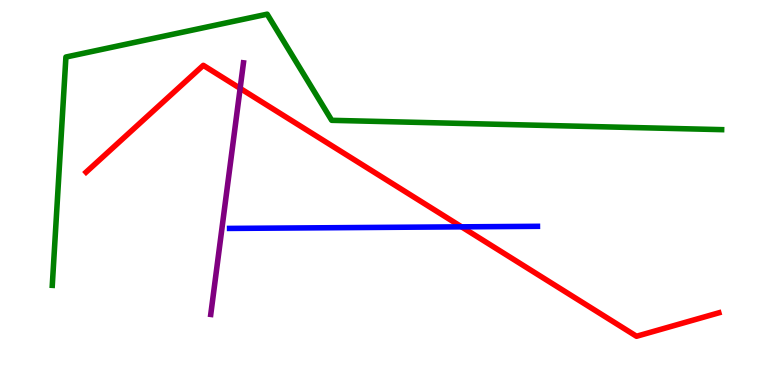[{'lines': ['blue', 'red'], 'intersections': [{'x': 5.96, 'y': 4.11}]}, {'lines': ['green', 'red'], 'intersections': []}, {'lines': ['purple', 'red'], 'intersections': [{'x': 3.1, 'y': 7.7}]}, {'lines': ['blue', 'green'], 'intersections': []}, {'lines': ['blue', 'purple'], 'intersections': []}, {'lines': ['green', 'purple'], 'intersections': []}]